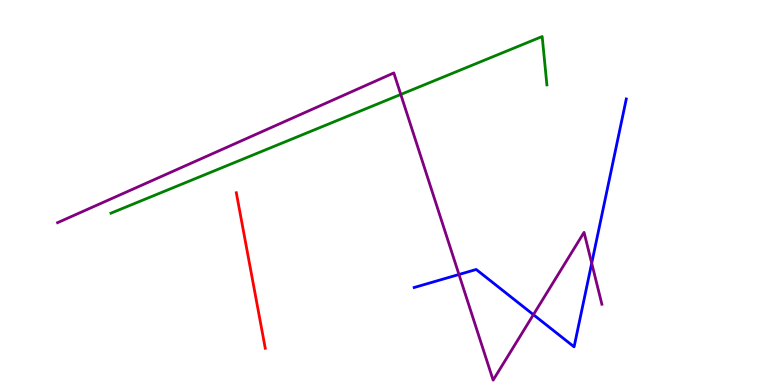[{'lines': ['blue', 'red'], 'intersections': []}, {'lines': ['green', 'red'], 'intersections': []}, {'lines': ['purple', 'red'], 'intersections': []}, {'lines': ['blue', 'green'], 'intersections': []}, {'lines': ['blue', 'purple'], 'intersections': [{'x': 5.92, 'y': 2.87}, {'x': 6.88, 'y': 1.83}, {'x': 7.63, 'y': 3.16}]}, {'lines': ['green', 'purple'], 'intersections': [{'x': 5.17, 'y': 7.55}]}]